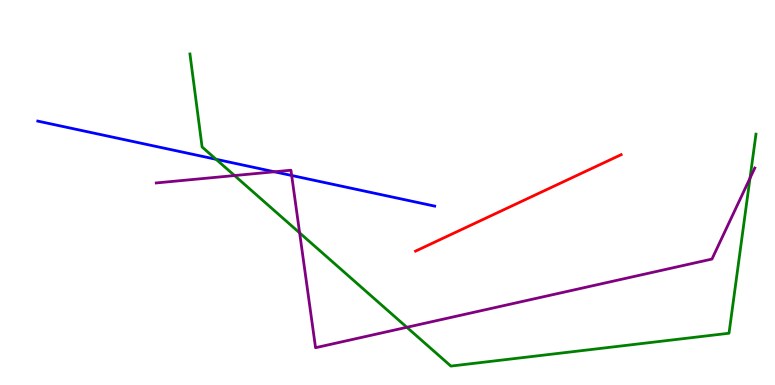[{'lines': ['blue', 'red'], 'intersections': []}, {'lines': ['green', 'red'], 'intersections': []}, {'lines': ['purple', 'red'], 'intersections': []}, {'lines': ['blue', 'green'], 'intersections': [{'x': 2.79, 'y': 5.86}]}, {'lines': ['blue', 'purple'], 'intersections': [{'x': 3.54, 'y': 5.54}, {'x': 3.76, 'y': 5.44}]}, {'lines': ['green', 'purple'], 'intersections': [{'x': 3.03, 'y': 5.44}, {'x': 3.87, 'y': 3.95}, {'x': 5.25, 'y': 1.5}, {'x': 9.68, 'y': 5.37}]}]